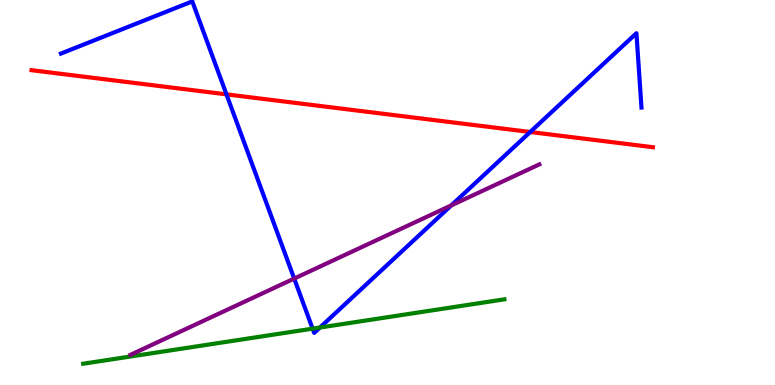[{'lines': ['blue', 'red'], 'intersections': [{'x': 2.92, 'y': 7.55}, {'x': 6.84, 'y': 6.57}]}, {'lines': ['green', 'red'], 'intersections': []}, {'lines': ['purple', 'red'], 'intersections': []}, {'lines': ['blue', 'green'], 'intersections': [{'x': 4.03, 'y': 1.46}, {'x': 4.13, 'y': 1.49}]}, {'lines': ['blue', 'purple'], 'intersections': [{'x': 3.8, 'y': 2.76}, {'x': 5.82, 'y': 4.67}]}, {'lines': ['green', 'purple'], 'intersections': []}]